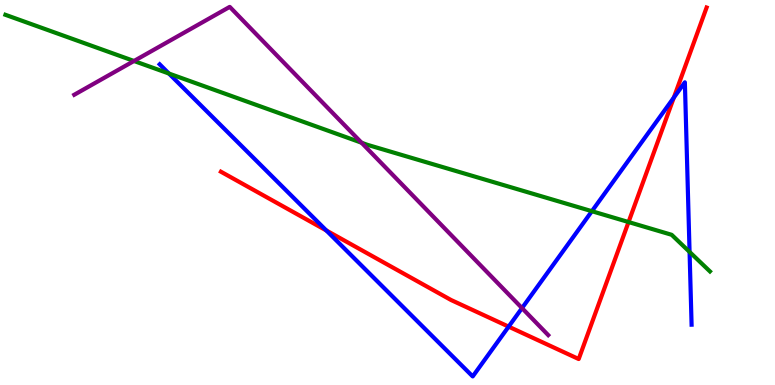[{'lines': ['blue', 'red'], 'intersections': [{'x': 4.21, 'y': 4.01}, {'x': 6.56, 'y': 1.52}, {'x': 8.69, 'y': 7.47}]}, {'lines': ['green', 'red'], 'intersections': [{'x': 8.11, 'y': 4.23}]}, {'lines': ['purple', 'red'], 'intersections': []}, {'lines': ['blue', 'green'], 'intersections': [{'x': 2.18, 'y': 8.09}, {'x': 7.64, 'y': 4.51}, {'x': 8.9, 'y': 3.46}]}, {'lines': ['blue', 'purple'], 'intersections': [{'x': 6.74, 'y': 2.0}]}, {'lines': ['green', 'purple'], 'intersections': [{'x': 1.73, 'y': 8.42}, {'x': 4.67, 'y': 6.29}]}]